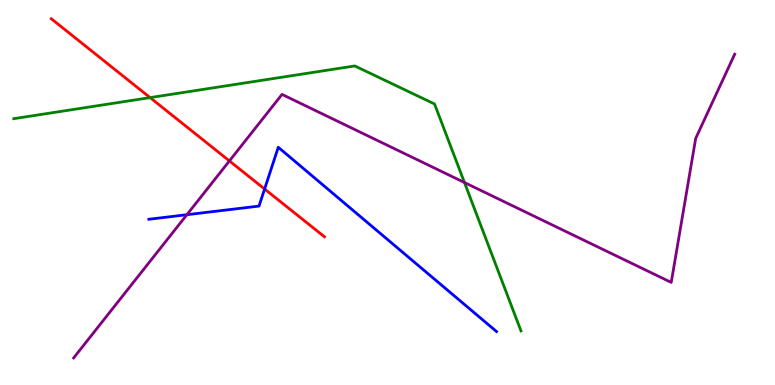[{'lines': ['blue', 'red'], 'intersections': [{'x': 3.41, 'y': 5.09}]}, {'lines': ['green', 'red'], 'intersections': [{'x': 1.94, 'y': 7.46}]}, {'lines': ['purple', 'red'], 'intersections': [{'x': 2.96, 'y': 5.82}]}, {'lines': ['blue', 'green'], 'intersections': []}, {'lines': ['blue', 'purple'], 'intersections': [{'x': 2.41, 'y': 4.42}]}, {'lines': ['green', 'purple'], 'intersections': [{'x': 5.99, 'y': 5.26}]}]